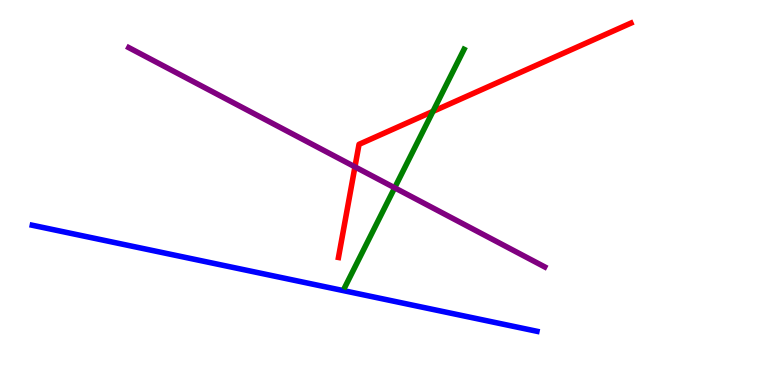[{'lines': ['blue', 'red'], 'intersections': []}, {'lines': ['green', 'red'], 'intersections': [{'x': 5.59, 'y': 7.11}]}, {'lines': ['purple', 'red'], 'intersections': [{'x': 4.58, 'y': 5.67}]}, {'lines': ['blue', 'green'], 'intersections': []}, {'lines': ['blue', 'purple'], 'intersections': []}, {'lines': ['green', 'purple'], 'intersections': [{'x': 5.09, 'y': 5.12}]}]